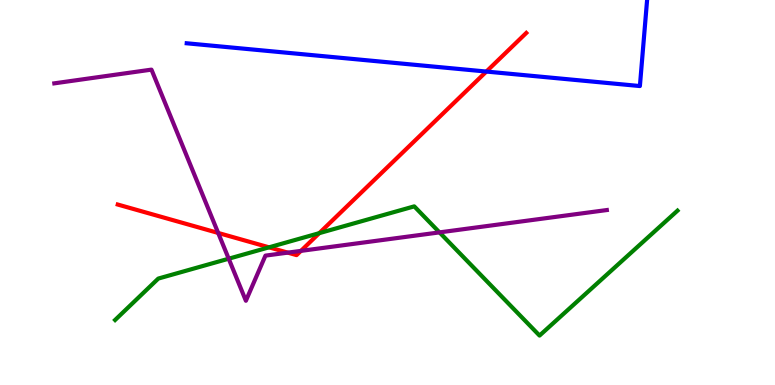[{'lines': ['blue', 'red'], 'intersections': [{'x': 6.28, 'y': 8.14}]}, {'lines': ['green', 'red'], 'intersections': [{'x': 3.47, 'y': 3.58}, {'x': 4.12, 'y': 3.94}]}, {'lines': ['purple', 'red'], 'intersections': [{'x': 2.82, 'y': 3.95}, {'x': 3.71, 'y': 3.44}, {'x': 3.88, 'y': 3.48}]}, {'lines': ['blue', 'green'], 'intersections': []}, {'lines': ['blue', 'purple'], 'intersections': []}, {'lines': ['green', 'purple'], 'intersections': [{'x': 2.95, 'y': 3.28}, {'x': 5.67, 'y': 3.96}]}]